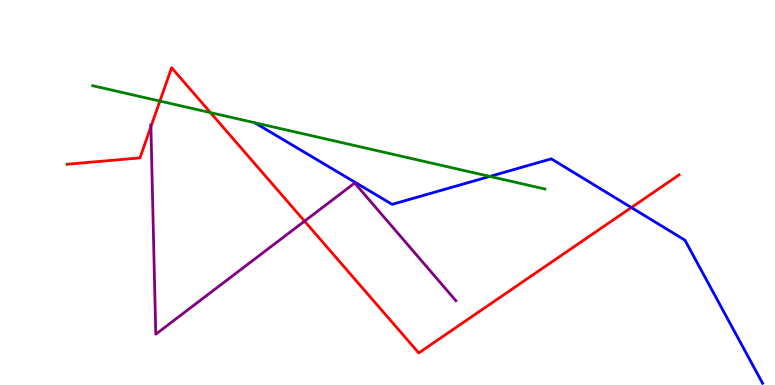[{'lines': ['blue', 'red'], 'intersections': [{'x': 8.15, 'y': 4.61}]}, {'lines': ['green', 'red'], 'intersections': [{'x': 2.06, 'y': 7.37}, {'x': 2.72, 'y': 7.07}]}, {'lines': ['purple', 'red'], 'intersections': [{'x': 1.95, 'y': 6.71}, {'x': 3.93, 'y': 4.26}]}, {'lines': ['blue', 'green'], 'intersections': [{'x': 6.32, 'y': 5.42}]}, {'lines': ['blue', 'purple'], 'intersections': []}, {'lines': ['green', 'purple'], 'intersections': []}]